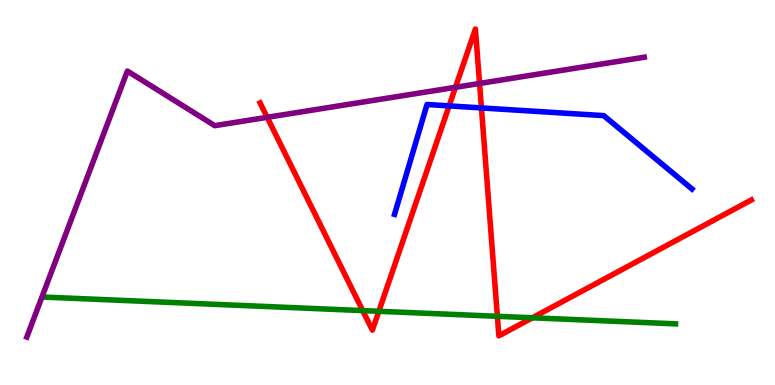[{'lines': ['blue', 'red'], 'intersections': [{'x': 5.79, 'y': 7.25}, {'x': 6.21, 'y': 7.2}]}, {'lines': ['green', 'red'], 'intersections': [{'x': 4.68, 'y': 1.93}, {'x': 4.89, 'y': 1.91}, {'x': 6.42, 'y': 1.78}, {'x': 6.87, 'y': 1.75}]}, {'lines': ['purple', 'red'], 'intersections': [{'x': 3.45, 'y': 6.95}, {'x': 5.88, 'y': 7.73}, {'x': 6.19, 'y': 7.83}]}, {'lines': ['blue', 'green'], 'intersections': []}, {'lines': ['blue', 'purple'], 'intersections': []}, {'lines': ['green', 'purple'], 'intersections': []}]